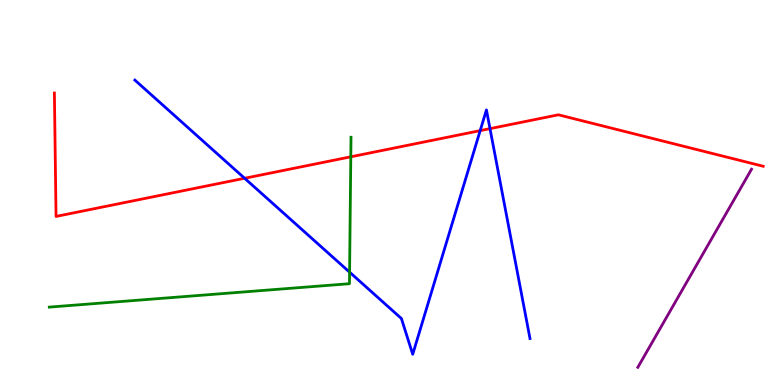[{'lines': ['blue', 'red'], 'intersections': [{'x': 3.16, 'y': 5.37}, {'x': 6.2, 'y': 6.61}, {'x': 6.32, 'y': 6.66}]}, {'lines': ['green', 'red'], 'intersections': [{'x': 4.53, 'y': 5.93}]}, {'lines': ['purple', 'red'], 'intersections': []}, {'lines': ['blue', 'green'], 'intersections': [{'x': 4.51, 'y': 2.93}]}, {'lines': ['blue', 'purple'], 'intersections': []}, {'lines': ['green', 'purple'], 'intersections': []}]